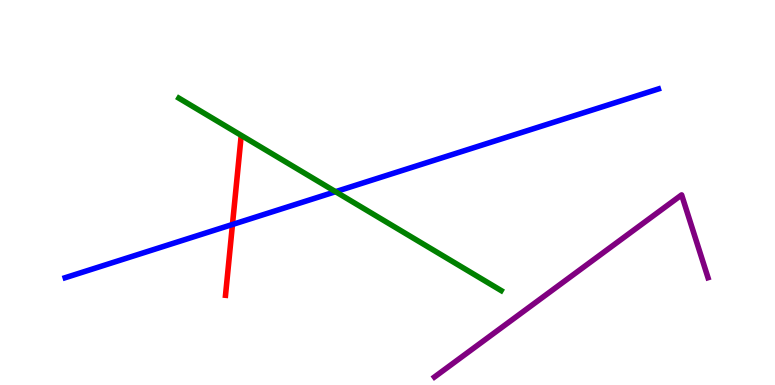[{'lines': ['blue', 'red'], 'intersections': [{'x': 3.0, 'y': 4.17}]}, {'lines': ['green', 'red'], 'intersections': []}, {'lines': ['purple', 'red'], 'intersections': []}, {'lines': ['blue', 'green'], 'intersections': [{'x': 4.33, 'y': 5.02}]}, {'lines': ['blue', 'purple'], 'intersections': []}, {'lines': ['green', 'purple'], 'intersections': []}]